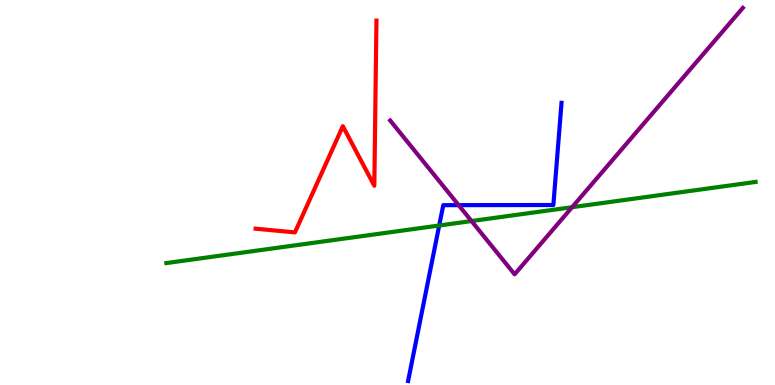[{'lines': ['blue', 'red'], 'intersections': []}, {'lines': ['green', 'red'], 'intersections': []}, {'lines': ['purple', 'red'], 'intersections': []}, {'lines': ['blue', 'green'], 'intersections': [{'x': 5.67, 'y': 4.14}]}, {'lines': ['blue', 'purple'], 'intersections': [{'x': 5.92, 'y': 4.67}]}, {'lines': ['green', 'purple'], 'intersections': [{'x': 6.08, 'y': 4.26}, {'x': 7.38, 'y': 4.62}]}]